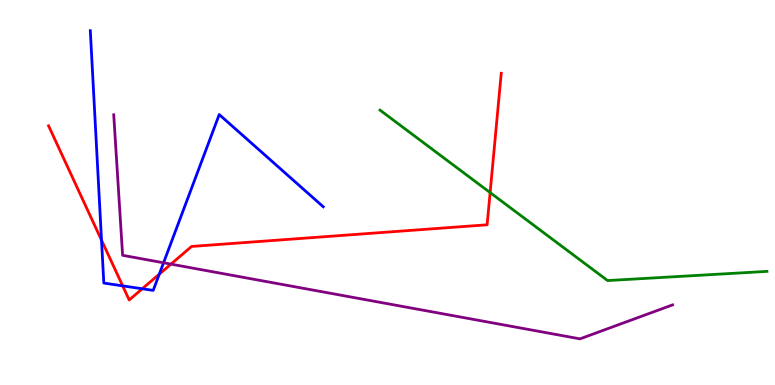[{'lines': ['blue', 'red'], 'intersections': [{'x': 1.31, 'y': 3.76}, {'x': 1.58, 'y': 2.58}, {'x': 1.84, 'y': 2.5}, {'x': 2.06, 'y': 2.88}]}, {'lines': ['green', 'red'], 'intersections': [{'x': 6.32, 'y': 5.0}]}, {'lines': ['purple', 'red'], 'intersections': [{'x': 2.21, 'y': 3.14}]}, {'lines': ['blue', 'green'], 'intersections': []}, {'lines': ['blue', 'purple'], 'intersections': [{'x': 2.11, 'y': 3.17}]}, {'lines': ['green', 'purple'], 'intersections': []}]